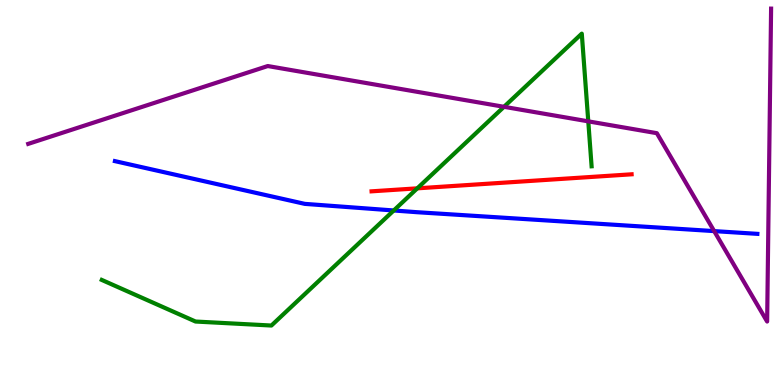[{'lines': ['blue', 'red'], 'intersections': []}, {'lines': ['green', 'red'], 'intersections': [{'x': 5.38, 'y': 5.11}]}, {'lines': ['purple', 'red'], 'intersections': []}, {'lines': ['blue', 'green'], 'intersections': [{'x': 5.08, 'y': 4.53}]}, {'lines': ['blue', 'purple'], 'intersections': [{'x': 9.22, 'y': 4.0}]}, {'lines': ['green', 'purple'], 'intersections': [{'x': 6.5, 'y': 7.23}, {'x': 7.59, 'y': 6.85}]}]